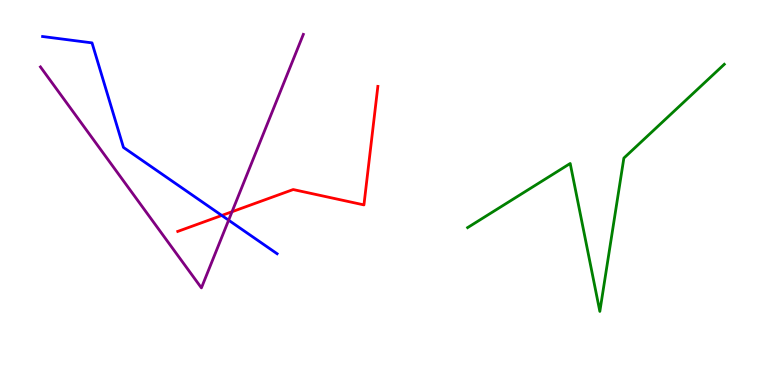[{'lines': ['blue', 'red'], 'intersections': [{'x': 2.86, 'y': 4.4}]}, {'lines': ['green', 'red'], 'intersections': []}, {'lines': ['purple', 'red'], 'intersections': [{'x': 2.99, 'y': 4.5}]}, {'lines': ['blue', 'green'], 'intersections': []}, {'lines': ['blue', 'purple'], 'intersections': [{'x': 2.95, 'y': 4.28}]}, {'lines': ['green', 'purple'], 'intersections': []}]